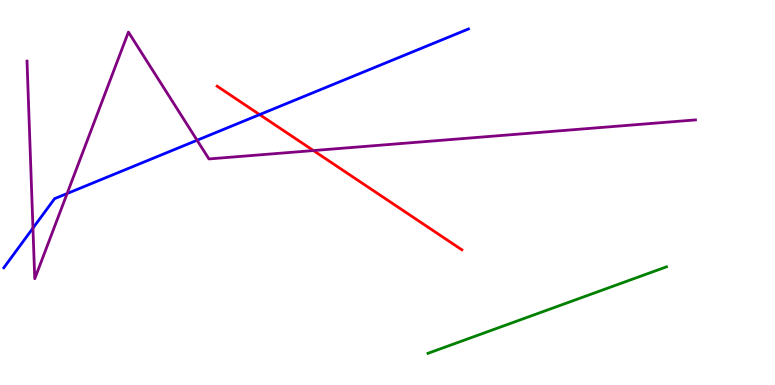[{'lines': ['blue', 'red'], 'intersections': [{'x': 3.35, 'y': 7.02}]}, {'lines': ['green', 'red'], 'intersections': []}, {'lines': ['purple', 'red'], 'intersections': [{'x': 4.04, 'y': 6.09}]}, {'lines': ['blue', 'green'], 'intersections': []}, {'lines': ['blue', 'purple'], 'intersections': [{'x': 0.425, 'y': 4.08}, {'x': 0.866, 'y': 4.97}, {'x': 2.54, 'y': 6.36}]}, {'lines': ['green', 'purple'], 'intersections': []}]